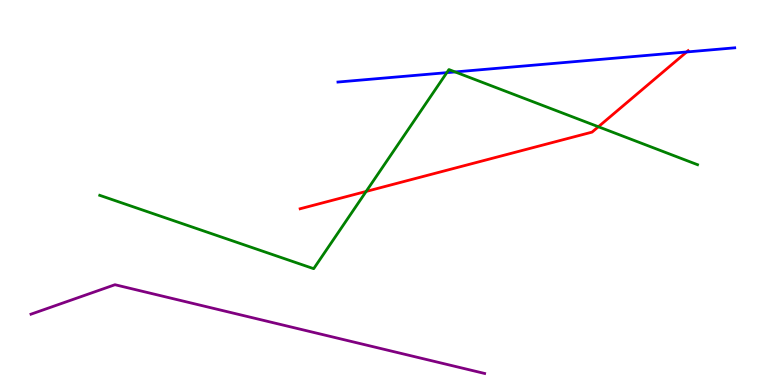[{'lines': ['blue', 'red'], 'intersections': [{'x': 8.86, 'y': 8.65}]}, {'lines': ['green', 'red'], 'intersections': [{'x': 4.72, 'y': 5.03}, {'x': 7.72, 'y': 6.71}]}, {'lines': ['purple', 'red'], 'intersections': []}, {'lines': ['blue', 'green'], 'intersections': [{'x': 5.77, 'y': 8.11}, {'x': 5.87, 'y': 8.13}]}, {'lines': ['blue', 'purple'], 'intersections': []}, {'lines': ['green', 'purple'], 'intersections': []}]